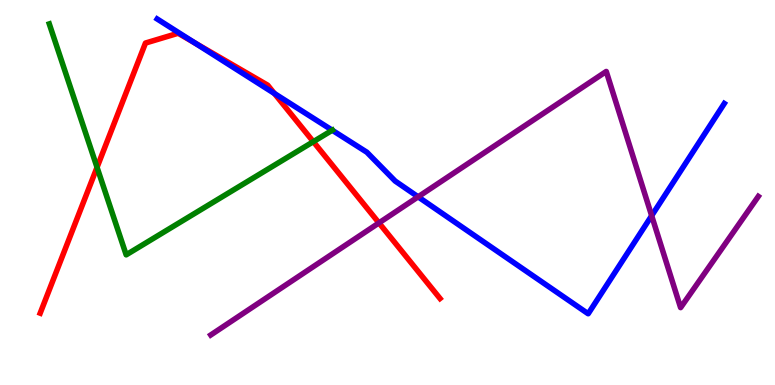[{'lines': ['blue', 'red'], 'intersections': [{'x': 2.52, 'y': 8.88}, {'x': 3.54, 'y': 7.57}]}, {'lines': ['green', 'red'], 'intersections': [{'x': 1.25, 'y': 5.65}, {'x': 4.04, 'y': 6.32}]}, {'lines': ['purple', 'red'], 'intersections': [{'x': 4.89, 'y': 4.21}]}, {'lines': ['blue', 'green'], 'intersections': [{'x': 4.29, 'y': 6.62}]}, {'lines': ['blue', 'purple'], 'intersections': [{'x': 5.39, 'y': 4.89}, {'x': 8.41, 'y': 4.4}]}, {'lines': ['green', 'purple'], 'intersections': []}]